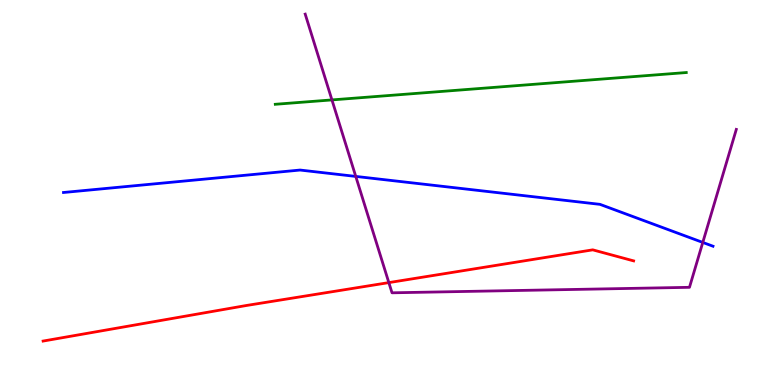[{'lines': ['blue', 'red'], 'intersections': []}, {'lines': ['green', 'red'], 'intersections': []}, {'lines': ['purple', 'red'], 'intersections': [{'x': 5.02, 'y': 2.66}]}, {'lines': ['blue', 'green'], 'intersections': []}, {'lines': ['blue', 'purple'], 'intersections': [{'x': 4.59, 'y': 5.42}, {'x': 9.07, 'y': 3.7}]}, {'lines': ['green', 'purple'], 'intersections': [{'x': 4.28, 'y': 7.4}]}]